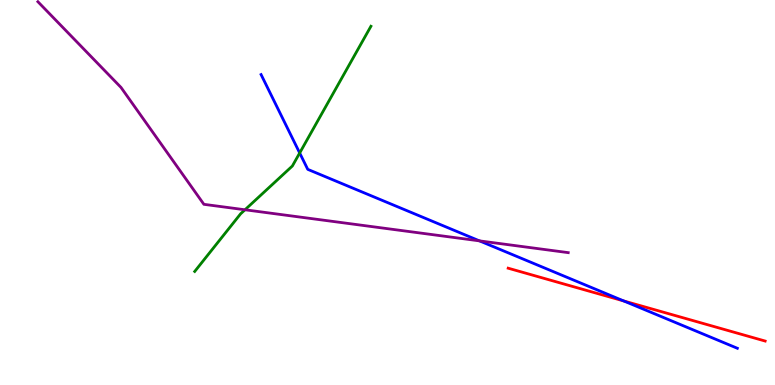[{'lines': ['blue', 'red'], 'intersections': [{'x': 8.05, 'y': 2.18}]}, {'lines': ['green', 'red'], 'intersections': []}, {'lines': ['purple', 'red'], 'intersections': []}, {'lines': ['blue', 'green'], 'intersections': [{'x': 3.87, 'y': 6.03}]}, {'lines': ['blue', 'purple'], 'intersections': [{'x': 6.19, 'y': 3.74}]}, {'lines': ['green', 'purple'], 'intersections': [{'x': 3.16, 'y': 4.55}]}]